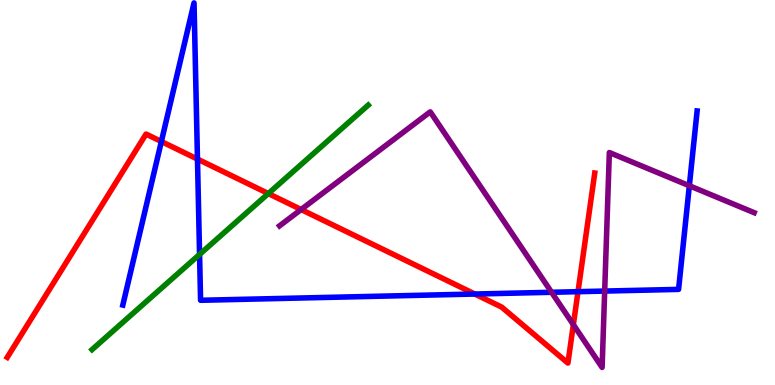[{'lines': ['blue', 'red'], 'intersections': [{'x': 2.08, 'y': 6.32}, {'x': 2.55, 'y': 5.87}, {'x': 6.13, 'y': 2.36}, {'x': 7.46, 'y': 2.42}]}, {'lines': ['green', 'red'], 'intersections': [{'x': 3.46, 'y': 4.97}]}, {'lines': ['purple', 'red'], 'intersections': [{'x': 3.89, 'y': 4.56}, {'x': 7.4, 'y': 1.57}]}, {'lines': ['blue', 'green'], 'intersections': [{'x': 2.58, 'y': 3.39}]}, {'lines': ['blue', 'purple'], 'intersections': [{'x': 7.12, 'y': 2.41}, {'x': 7.8, 'y': 2.44}, {'x': 8.89, 'y': 5.18}]}, {'lines': ['green', 'purple'], 'intersections': []}]